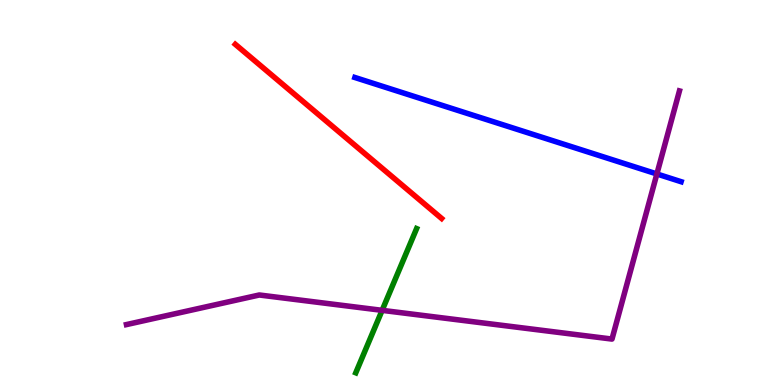[{'lines': ['blue', 'red'], 'intersections': []}, {'lines': ['green', 'red'], 'intersections': []}, {'lines': ['purple', 'red'], 'intersections': []}, {'lines': ['blue', 'green'], 'intersections': []}, {'lines': ['blue', 'purple'], 'intersections': [{'x': 8.48, 'y': 5.48}]}, {'lines': ['green', 'purple'], 'intersections': [{'x': 4.93, 'y': 1.94}]}]